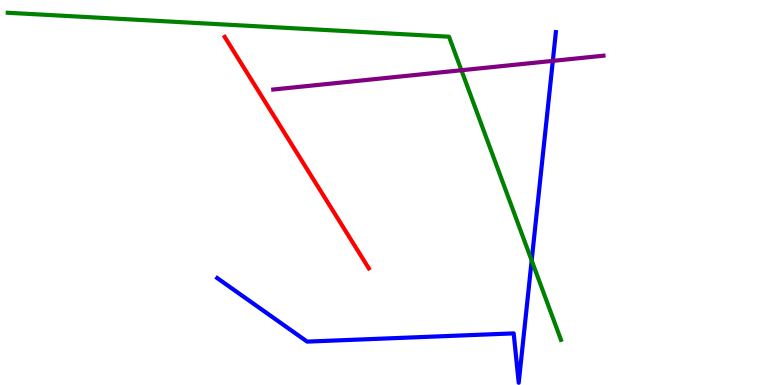[{'lines': ['blue', 'red'], 'intersections': []}, {'lines': ['green', 'red'], 'intersections': []}, {'lines': ['purple', 'red'], 'intersections': []}, {'lines': ['blue', 'green'], 'intersections': [{'x': 6.86, 'y': 3.23}]}, {'lines': ['blue', 'purple'], 'intersections': [{'x': 7.13, 'y': 8.42}]}, {'lines': ['green', 'purple'], 'intersections': [{'x': 5.95, 'y': 8.18}]}]